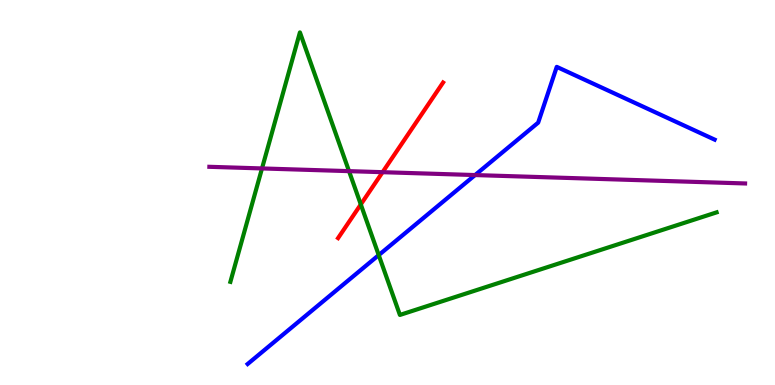[{'lines': ['blue', 'red'], 'intersections': []}, {'lines': ['green', 'red'], 'intersections': [{'x': 4.66, 'y': 4.69}]}, {'lines': ['purple', 'red'], 'intersections': [{'x': 4.94, 'y': 5.53}]}, {'lines': ['blue', 'green'], 'intersections': [{'x': 4.89, 'y': 3.37}]}, {'lines': ['blue', 'purple'], 'intersections': [{'x': 6.13, 'y': 5.45}]}, {'lines': ['green', 'purple'], 'intersections': [{'x': 3.38, 'y': 5.62}, {'x': 4.5, 'y': 5.55}]}]